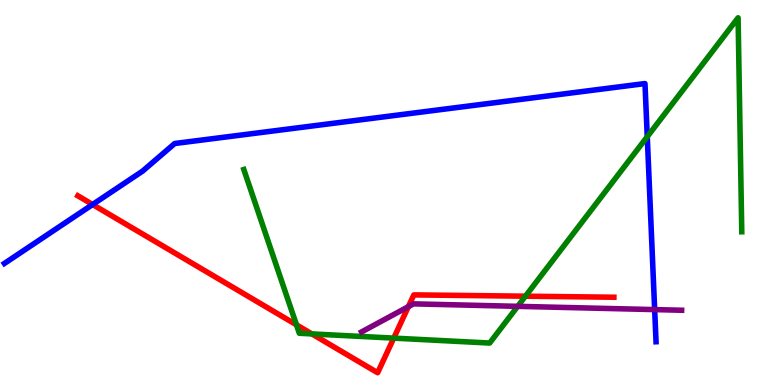[{'lines': ['blue', 'red'], 'intersections': [{'x': 1.19, 'y': 4.69}]}, {'lines': ['green', 'red'], 'intersections': [{'x': 3.83, 'y': 1.56}, {'x': 4.02, 'y': 1.33}, {'x': 5.08, 'y': 1.22}, {'x': 6.78, 'y': 2.31}]}, {'lines': ['purple', 'red'], 'intersections': [{'x': 5.27, 'y': 2.04}]}, {'lines': ['blue', 'green'], 'intersections': [{'x': 8.35, 'y': 6.45}]}, {'lines': ['blue', 'purple'], 'intersections': [{'x': 8.45, 'y': 1.96}]}, {'lines': ['green', 'purple'], 'intersections': [{'x': 6.68, 'y': 2.04}]}]